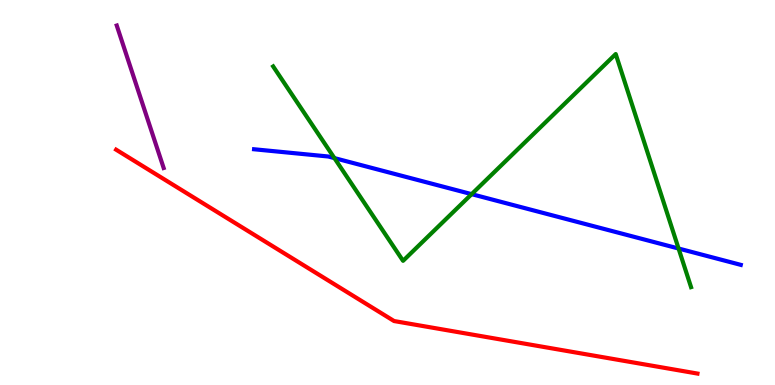[{'lines': ['blue', 'red'], 'intersections': []}, {'lines': ['green', 'red'], 'intersections': []}, {'lines': ['purple', 'red'], 'intersections': []}, {'lines': ['blue', 'green'], 'intersections': [{'x': 4.32, 'y': 5.89}, {'x': 6.09, 'y': 4.96}, {'x': 8.76, 'y': 3.55}]}, {'lines': ['blue', 'purple'], 'intersections': []}, {'lines': ['green', 'purple'], 'intersections': []}]